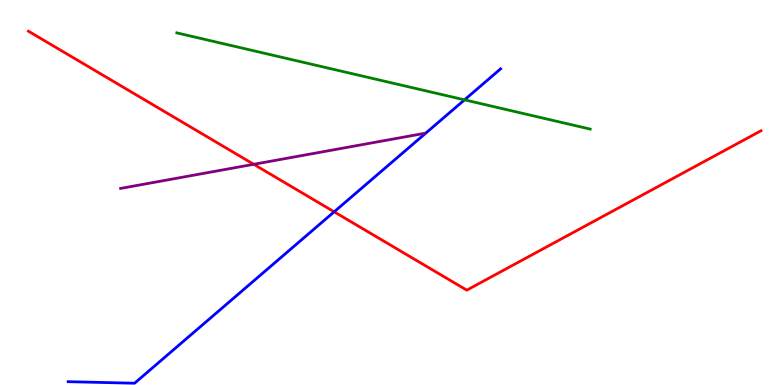[{'lines': ['blue', 'red'], 'intersections': [{'x': 4.31, 'y': 4.5}]}, {'lines': ['green', 'red'], 'intersections': []}, {'lines': ['purple', 'red'], 'intersections': [{'x': 3.27, 'y': 5.73}]}, {'lines': ['blue', 'green'], 'intersections': [{'x': 5.99, 'y': 7.41}]}, {'lines': ['blue', 'purple'], 'intersections': []}, {'lines': ['green', 'purple'], 'intersections': []}]